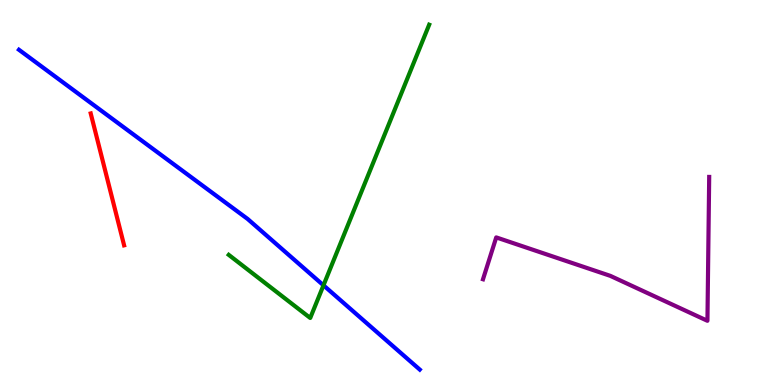[{'lines': ['blue', 'red'], 'intersections': []}, {'lines': ['green', 'red'], 'intersections': []}, {'lines': ['purple', 'red'], 'intersections': []}, {'lines': ['blue', 'green'], 'intersections': [{'x': 4.17, 'y': 2.59}]}, {'lines': ['blue', 'purple'], 'intersections': []}, {'lines': ['green', 'purple'], 'intersections': []}]